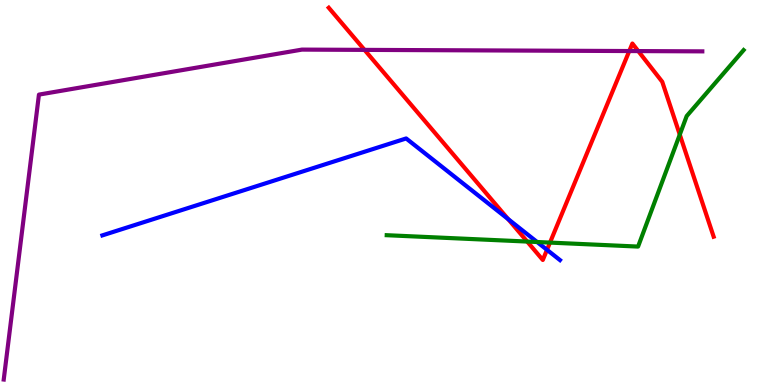[{'lines': ['blue', 'red'], 'intersections': [{'x': 6.56, 'y': 4.31}, {'x': 7.06, 'y': 3.51}]}, {'lines': ['green', 'red'], 'intersections': [{'x': 6.8, 'y': 3.73}, {'x': 7.1, 'y': 3.7}, {'x': 8.77, 'y': 6.5}]}, {'lines': ['purple', 'red'], 'intersections': [{'x': 4.7, 'y': 8.7}, {'x': 8.12, 'y': 8.67}, {'x': 8.24, 'y': 8.67}]}, {'lines': ['blue', 'green'], 'intersections': [{'x': 6.93, 'y': 3.71}]}, {'lines': ['blue', 'purple'], 'intersections': []}, {'lines': ['green', 'purple'], 'intersections': []}]